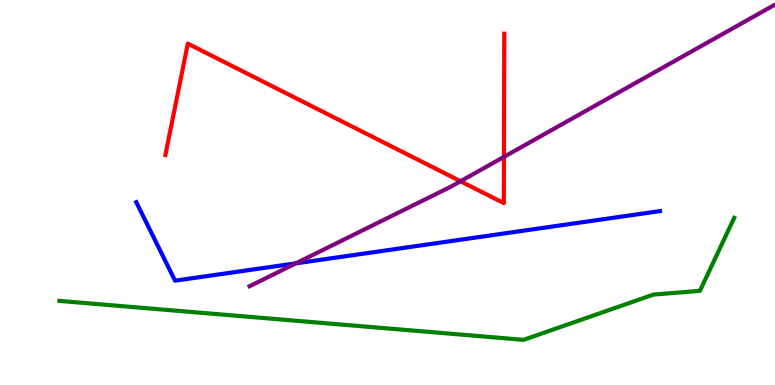[{'lines': ['blue', 'red'], 'intersections': []}, {'lines': ['green', 'red'], 'intersections': []}, {'lines': ['purple', 'red'], 'intersections': [{'x': 5.94, 'y': 5.29}, {'x': 6.5, 'y': 5.93}]}, {'lines': ['blue', 'green'], 'intersections': []}, {'lines': ['blue', 'purple'], 'intersections': [{'x': 3.82, 'y': 3.16}]}, {'lines': ['green', 'purple'], 'intersections': []}]